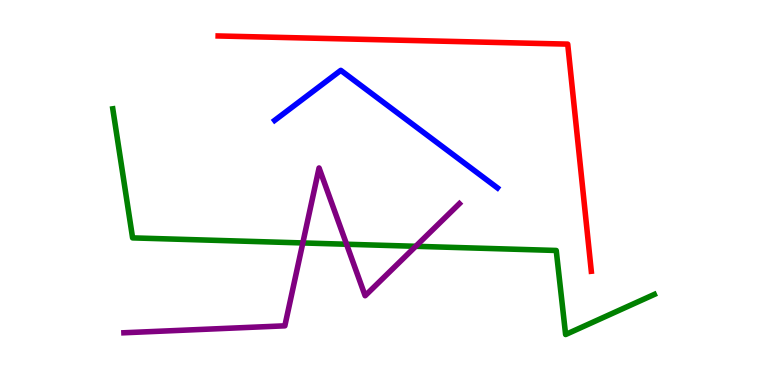[{'lines': ['blue', 'red'], 'intersections': []}, {'lines': ['green', 'red'], 'intersections': []}, {'lines': ['purple', 'red'], 'intersections': []}, {'lines': ['blue', 'green'], 'intersections': []}, {'lines': ['blue', 'purple'], 'intersections': []}, {'lines': ['green', 'purple'], 'intersections': [{'x': 3.91, 'y': 3.69}, {'x': 4.47, 'y': 3.66}, {'x': 5.36, 'y': 3.6}]}]